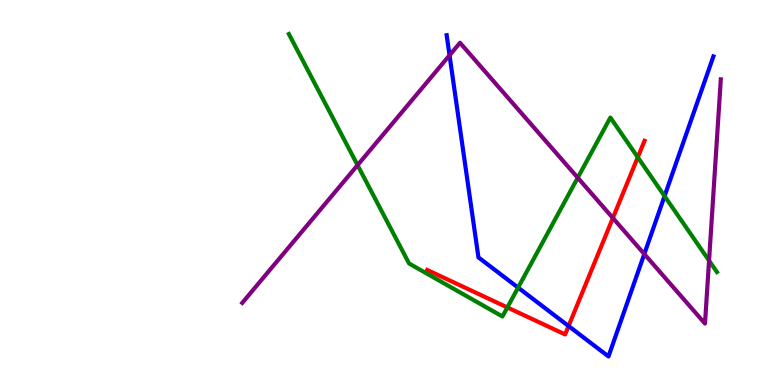[{'lines': ['blue', 'red'], 'intersections': [{'x': 7.34, 'y': 1.53}]}, {'lines': ['green', 'red'], 'intersections': [{'x': 6.55, 'y': 2.01}, {'x': 8.23, 'y': 5.91}]}, {'lines': ['purple', 'red'], 'intersections': [{'x': 7.91, 'y': 4.34}]}, {'lines': ['blue', 'green'], 'intersections': [{'x': 6.69, 'y': 2.53}, {'x': 8.57, 'y': 4.91}]}, {'lines': ['blue', 'purple'], 'intersections': [{'x': 5.8, 'y': 8.56}, {'x': 8.31, 'y': 3.4}]}, {'lines': ['green', 'purple'], 'intersections': [{'x': 4.61, 'y': 5.71}, {'x': 7.45, 'y': 5.38}, {'x': 9.15, 'y': 3.23}]}]